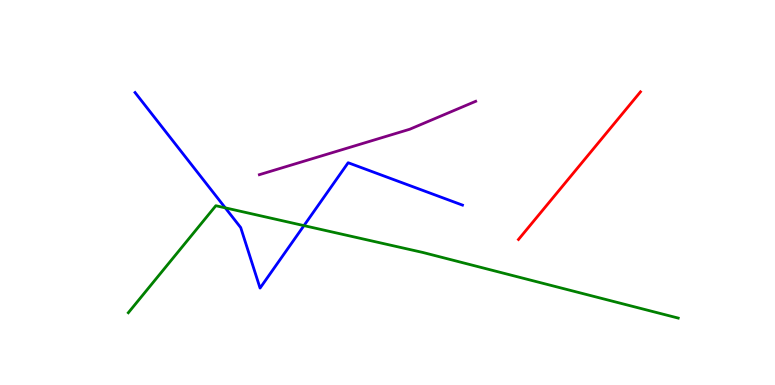[{'lines': ['blue', 'red'], 'intersections': []}, {'lines': ['green', 'red'], 'intersections': []}, {'lines': ['purple', 'red'], 'intersections': []}, {'lines': ['blue', 'green'], 'intersections': [{'x': 2.91, 'y': 4.6}, {'x': 3.92, 'y': 4.14}]}, {'lines': ['blue', 'purple'], 'intersections': []}, {'lines': ['green', 'purple'], 'intersections': []}]